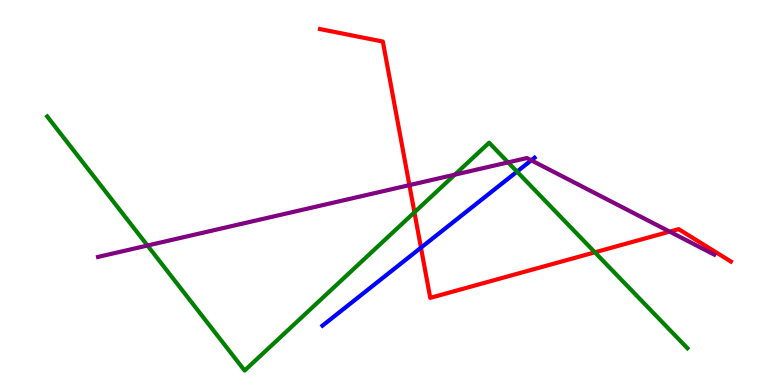[{'lines': ['blue', 'red'], 'intersections': [{'x': 5.43, 'y': 3.57}]}, {'lines': ['green', 'red'], 'intersections': [{'x': 5.35, 'y': 4.49}, {'x': 7.68, 'y': 3.45}]}, {'lines': ['purple', 'red'], 'intersections': [{'x': 5.28, 'y': 5.19}, {'x': 8.64, 'y': 3.98}]}, {'lines': ['blue', 'green'], 'intersections': [{'x': 6.67, 'y': 5.54}]}, {'lines': ['blue', 'purple'], 'intersections': [{'x': 6.86, 'y': 5.84}]}, {'lines': ['green', 'purple'], 'intersections': [{'x': 1.9, 'y': 3.62}, {'x': 5.87, 'y': 5.46}, {'x': 6.56, 'y': 5.78}]}]